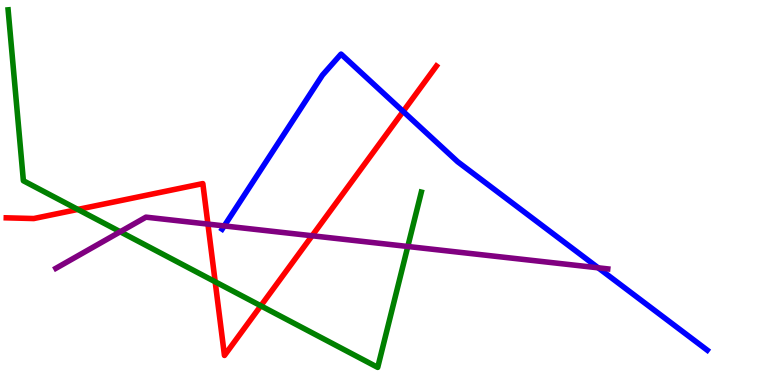[{'lines': ['blue', 'red'], 'intersections': [{'x': 5.2, 'y': 7.11}]}, {'lines': ['green', 'red'], 'intersections': [{'x': 1.0, 'y': 4.56}, {'x': 2.78, 'y': 2.68}, {'x': 3.37, 'y': 2.06}]}, {'lines': ['purple', 'red'], 'intersections': [{'x': 2.68, 'y': 4.18}, {'x': 4.03, 'y': 3.88}]}, {'lines': ['blue', 'green'], 'intersections': []}, {'lines': ['blue', 'purple'], 'intersections': [{'x': 2.89, 'y': 4.13}, {'x': 7.72, 'y': 3.04}]}, {'lines': ['green', 'purple'], 'intersections': [{'x': 1.55, 'y': 3.98}, {'x': 5.26, 'y': 3.6}]}]